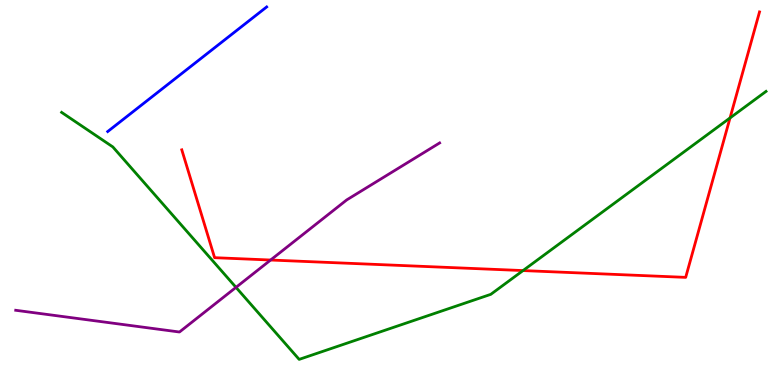[{'lines': ['blue', 'red'], 'intersections': []}, {'lines': ['green', 'red'], 'intersections': [{'x': 6.75, 'y': 2.97}, {'x': 9.42, 'y': 6.94}]}, {'lines': ['purple', 'red'], 'intersections': [{'x': 3.49, 'y': 3.25}]}, {'lines': ['blue', 'green'], 'intersections': []}, {'lines': ['blue', 'purple'], 'intersections': []}, {'lines': ['green', 'purple'], 'intersections': [{'x': 3.05, 'y': 2.54}]}]